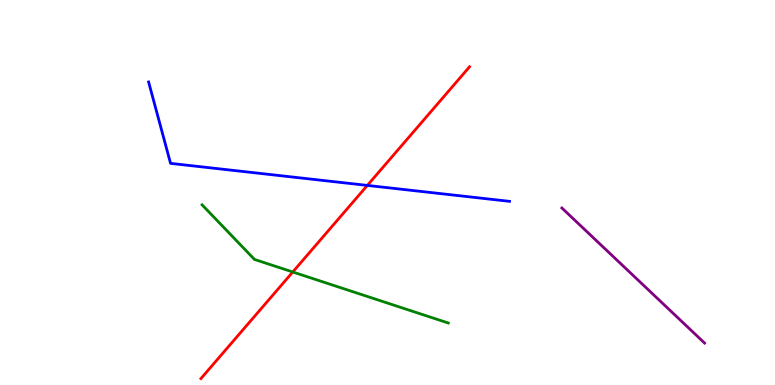[{'lines': ['blue', 'red'], 'intersections': [{'x': 4.74, 'y': 5.18}]}, {'lines': ['green', 'red'], 'intersections': [{'x': 3.78, 'y': 2.94}]}, {'lines': ['purple', 'red'], 'intersections': []}, {'lines': ['blue', 'green'], 'intersections': []}, {'lines': ['blue', 'purple'], 'intersections': []}, {'lines': ['green', 'purple'], 'intersections': []}]